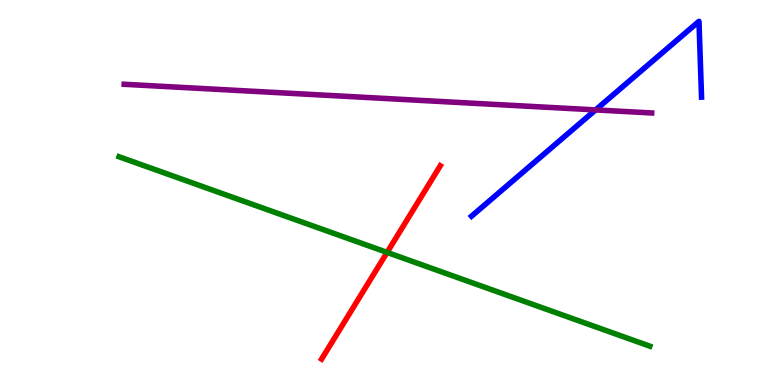[{'lines': ['blue', 'red'], 'intersections': []}, {'lines': ['green', 'red'], 'intersections': [{'x': 4.99, 'y': 3.44}]}, {'lines': ['purple', 'red'], 'intersections': []}, {'lines': ['blue', 'green'], 'intersections': []}, {'lines': ['blue', 'purple'], 'intersections': [{'x': 7.68, 'y': 7.15}]}, {'lines': ['green', 'purple'], 'intersections': []}]